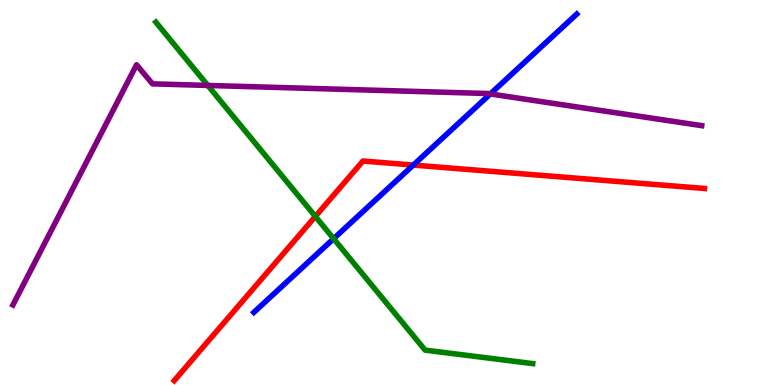[{'lines': ['blue', 'red'], 'intersections': [{'x': 5.33, 'y': 5.71}]}, {'lines': ['green', 'red'], 'intersections': [{'x': 4.07, 'y': 4.38}]}, {'lines': ['purple', 'red'], 'intersections': []}, {'lines': ['blue', 'green'], 'intersections': [{'x': 4.3, 'y': 3.8}]}, {'lines': ['blue', 'purple'], 'intersections': [{'x': 6.33, 'y': 7.56}]}, {'lines': ['green', 'purple'], 'intersections': [{'x': 2.68, 'y': 7.78}]}]